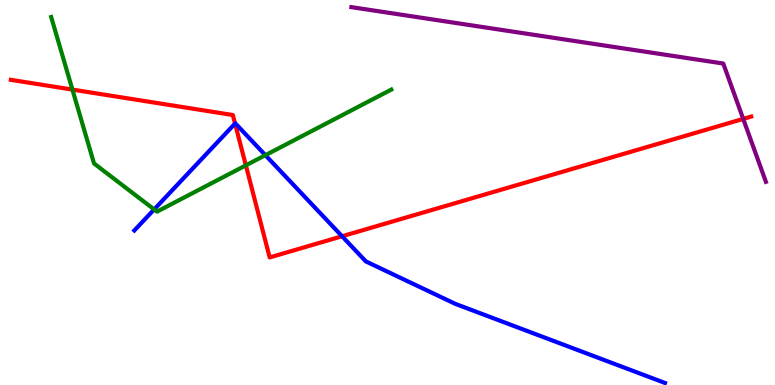[{'lines': ['blue', 'red'], 'intersections': [{'x': 3.03, 'y': 6.79}, {'x': 4.41, 'y': 3.86}]}, {'lines': ['green', 'red'], 'intersections': [{'x': 0.934, 'y': 7.67}, {'x': 3.17, 'y': 5.7}]}, {'lines': ['purple', 'red'], 'intersections': [{'x': 9.59, 'y': 6.91}]}, {'lines': ['blue', 'green'], 'intersections': [{'x': 1.99, 'y': 4.56}, {'x': 3.42, 'y': 5.97}]}, {'lines': ['blue', 'purple'], 'intersections': []}, {'lines': ['green', 'purple'], 'intersections': []}]